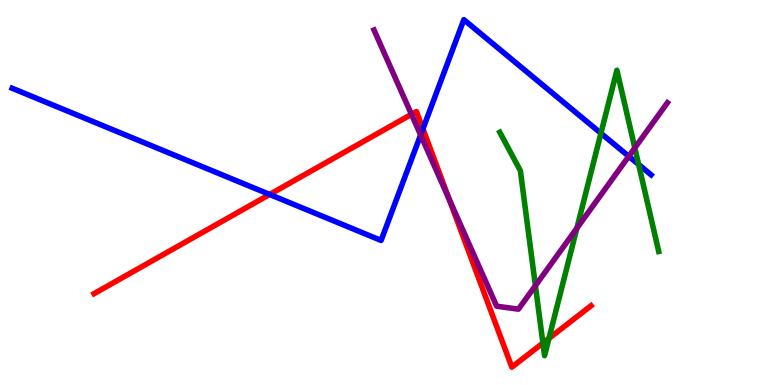[{'lines': ['blue', 'red'], 'intersections': [{'x': 3.48, 'y': 4.95}, {'x': 5.46, 'y': 6.65}]}, {'lines': ['green', 'red'], 'intersections': [{'x': 7.01, 'y': 1.09}, {'x': 7.08, 'y': 1.21}]}, {'lines': ['purple', 'red'], 'intersections': [{'x': 5.31, 'y': 7.03}, {'x': 5.8, 'y': 4.82}]}, {'lines': ['blue', 'green'], 'intersections': [{'x': 7.75, 'y': 6.54}, {'x': 8.24, 'y': 5.73}]}, {'lines': ['blue', 'purple'], 'intersections': [{'x': 5.43, 'y': 6.49}, {'x': 8.11, 'y': 5.94}]}, {'lines': ['green', 'purple'], 'intersections': [{'x': 6.91, 'y': 2.58}, {'x': 7.44, 'y': 4.07}, {'x': 8.19, 'y': 6.16}]}]